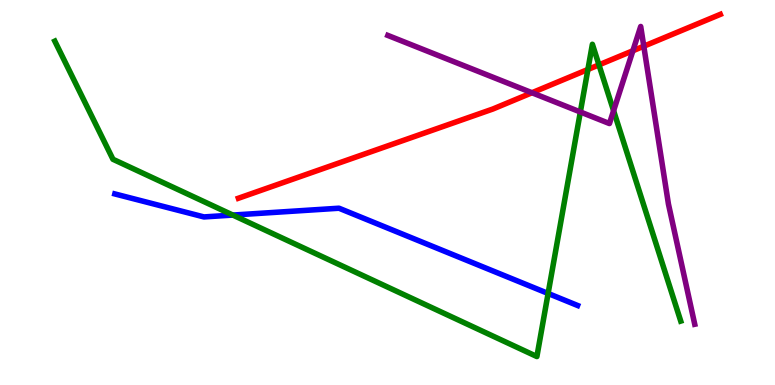[{'lines': ['blue', 'red'], 'intersections': []}, {'lines': ['green', 'red'], 'intersections': [{'x': 7.59, 'y': 8.2}, {'x': 7.73, 'y': 8.32}]}, {'lines': ['purple', 'red'], 'intersections': [{'x': 6.86, 'y': 7.59}, {'x': 8.17, 'y': 8.68}, {'x': 8.31, 'y': 8.8}]}, {'lines': ['blue', 'green'], 'intersections': [{'x': 3.0, 'y': 4.41}, {'x': 7.07, 'y': 2.38}]}, {'lines': ['blue', 'purple'], 'intersections': []}, {'lines': ['green', 'purple'], 'intersections': [{'x': 7.49, 'y': 7.09}, {'x': 7.92, 'y': 7.12}]}]